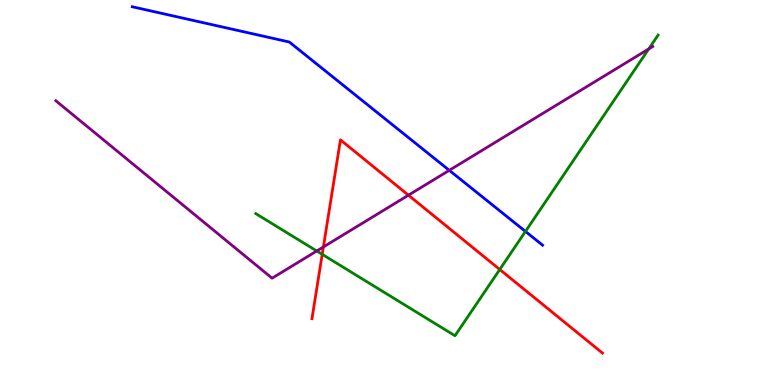[{'lines': ['blue', 'red'], 'intersections': []}, {'lines': ['green', 'red'], 'intersections': [{'x': 4.16, 'y': 3.39}, {'x': 6.45, 'y': 3.0}]}, {'lines': ['purple', 'red'], 'intersections': [{'x': 4.17, 'y': 3.59}, {'x': 5.27, 'y': 4.93}]}, {'lines': ['blue', 'green'], 'intersections': [{'x': 6.78, 'y': 3.99}]}, {'lines': ['blue', 'purple'], 'intersections': [{'x': 5.8, 'y': 5.58}]}, {'lines': ['green', 'purple'], 'intersections': [{'x': 4.09, 'y': 3.48}, {'x': 8.37, 'y': 8.73}]}]